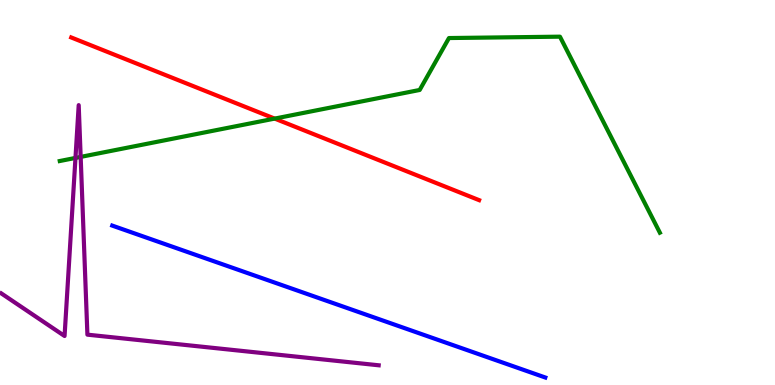[{'lines': ['blue', 'red'], 'intersections': []}, {'lines': ['green', 'red'], 'intersections': [{'x': 3.54, 'y': 6.92}]}, {'lines': ['purple', 'red'], 'intersections': []}, {'lines': ['blue', 'green'], 'intersections': []}, {'lines': ['blue', 'purple'], 'intersections': []}, {'lines': ['green', 'purple'], 'intersections': [{'x': 0.974, 'y': 5.9}, {'x': 1.04, 'y': 5.92}]}]